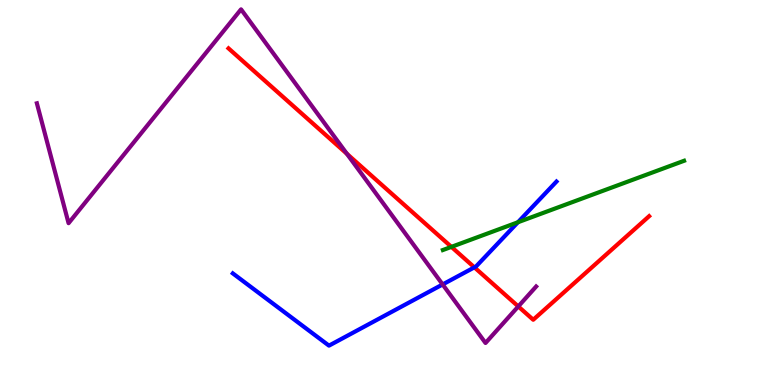[{'lines': ['blue', 'red'], 'intersections': [{'x': 6.12, 'y': 3.06}]}, {'lines': ['green', 'red'], 'intersections': [{'x': 5.82, 'y': 3.59}]}, {'lines': ['purple', 'red'], 'intersections': [{'x': 4.48, 'y': 6.01}, {'x': 6.69, 'y': 2.04}]}, {'lines': ['blue', 'green'], 'intersections': [{'x': 6.68, 'y': 4.23}]}, {'lines': ['blue', 'purple'], 'intersections': [{'x': 5.71, 'y': 2.61}]}, {'lines': ['green', 'purple'], 'intersections': []}]